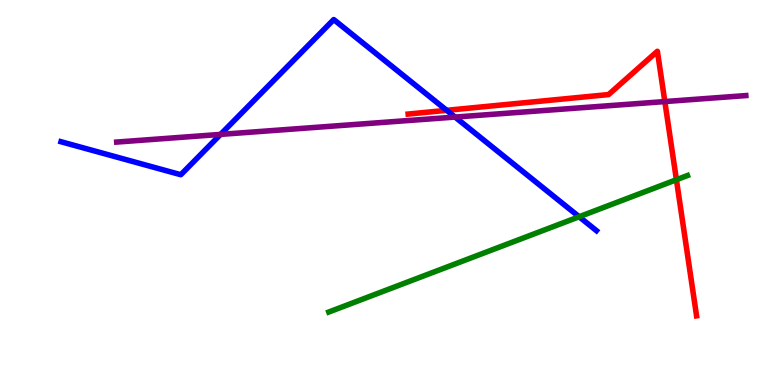[{'lines': ['blue', 'red'], 'intersections': [{'x': 5.76, 'y': 7.13}]}, {'lines': ['green', 'red'], 'intersections': [{'x': 8.73, 'y': 5.33}]}, {'lines': ['purple', 'red'], 'intersections': [{'x': 8.58, 'y': 7.36}]}, {'lines': ['blue', 'green'], 'intersections': [{'x': 7.47, 'y': 4.37}]}, {'lines': ['blue', 'purple'], 'intersections': [{'x': 2.85, 'y': 6.51}, {'x': 5.87, 'y': 6.96}]}, {'lines': ['green', 'purple'], 'intersections': []}]